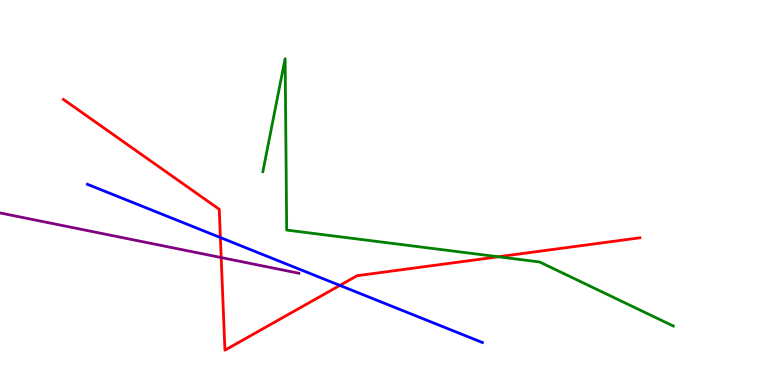[{'lines': ['blue', 'red'], 'intersections': [{'x': 2.84, 'y': 3.83}, {'x': 4.39, 'y': 2.59}]}, {'lines': ['green', 'red'], 'intersections': [{'x': 6.43, 'y': 3.33}]}, {'lines': ['purple', 'red'], 'intersections': [{'x': 2.85, 'y': 3.31}]}, {'lines': ['blue', 'green'], 'intersections': []}, {'lines': ['blue', 'purple'], 'intersections': []}, {'lines': ['green', 'purple'], 'intersections': []}]